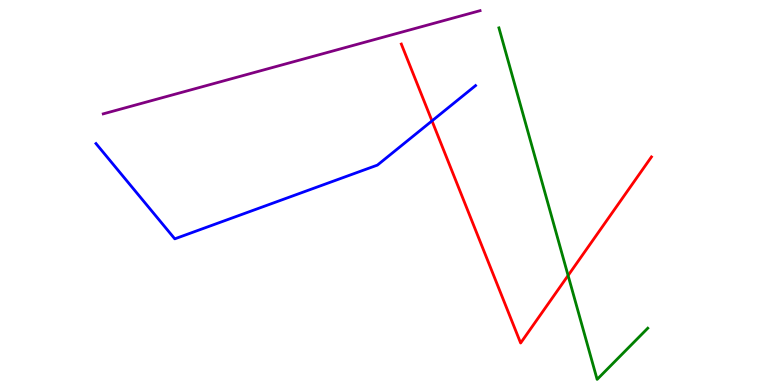[{'lines': ['blue', 'red'], 'intersections': [{'x': 5.57, 'y': 6.86}]}, {'lines': ['green', 'red'], 'intersections': [{'x': 7.33, 'y': 2.84}]}, {'lines': ['purple', 'red'], 'intersections': []}, {'lines': ['blue', 'green'], 'intersections': []}, {'lines': ['blue', 'purple'], 'intersections': []}, {'lines': ['green', 'purple'], 'intersections': []}]